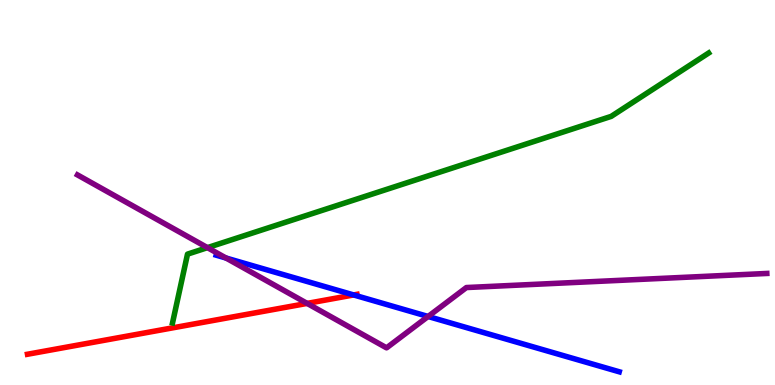[{'lines': ['blue', 'red'], 'intersections': [{'x': 4.56, 'y': 2.34}]}, {'lines': ['green', 'red'], 'intersections': []}, {'lines': ['purple', 'red'], 'intersections': [{'x': 3.96, 'y': 2.12}]}, {'lines': ['blue', 'green'], 'intersections': []}, {'lines': ['blue', 'purple'], 'intersections': [{'x': 2.92, 'y': 3.3}, {'x': 5.52, 'y': 1.78}]}, {'lines': ['green', 'purple'], 'intersections': [{'x': 2.68, 'y': 3.57}]}]